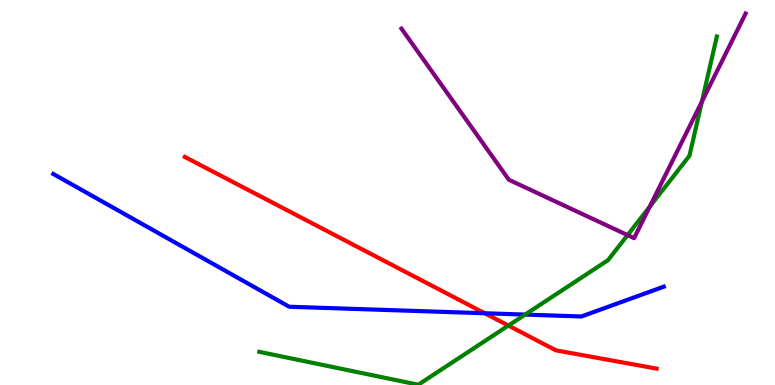[{'lines': ['blue', 'red'], 'intersections': [{'x': 6.26, 'y': 1.86}]}, {'lines': ['green', 'red'], 'intersections': [{'x': 6.56, 'y': 1.54}]}, {'lines': ['purple', 'red'], 'intersections': []}, {'lines': ['blue', 'green'], 'intersections': [{'x': 6.78, 'y': 1.83}]}, {'lines': ['blue', 'purple'], 'intersections': []}, {'lines': ['green', 'purple'], 'intersections': [{'x': 8.1, 'y': 3.89}, {'x': 8.38, 'y': 4.63}, {'x': 9.06, 'y': 7.36}]}]